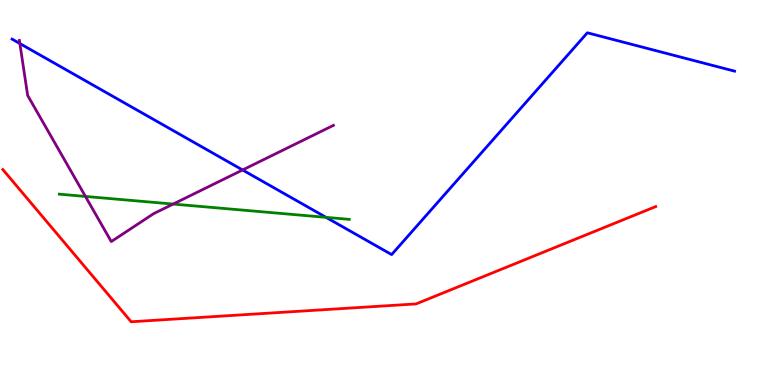[{'lines': ['blue', 'red'], 'intersections': []}, {'lines': ['green', 'red'], 'intersections': []}, {'lines': ['purple', 'red'], 'intersections': []}, {'lines': ['blue', 'green'], 'intersections': [{'x': 4.21, 'y': 4.35}]}, {'lines': ['blue', 'purple'], 'intersections': [{'x': 0.256, 'y': 8.87}, {'x': 3.13, 'y': 5.59}]}, {'lines': ['green', 'purple'], 'intersections': [{'x': 1.1, 'y': 4.9}, {'x': 2.23, 'y': 4.7}]}]